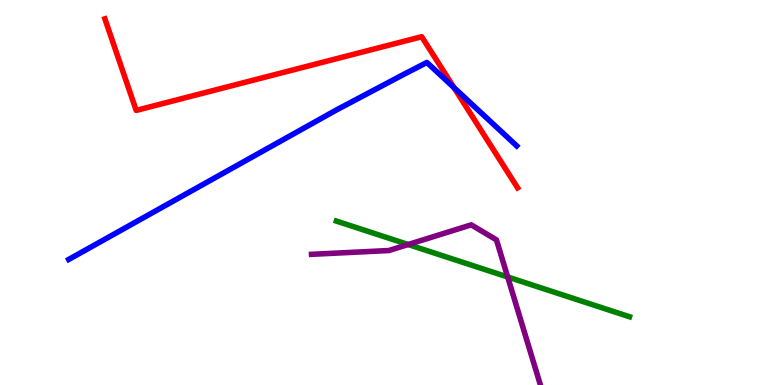[{'lines': ['blue', 'red'], 'intersections': [{'x': 5.86, 'y': 7.72}]}, {'lines': ['green', 'red'], 'intersections': []}, {'lines': ['purple', 'red'], 'intersections': []}, {'lines': ['blue', 'green'], 'intersections': []}, {'lines': ['blue', 'purple'], 'intersections': []}, {'lines': ['green', 'purple'], 'intersections': [{'x': 5.27, 'y': 3.65}, {'x': 6.55, 'y': 2.81}]}]